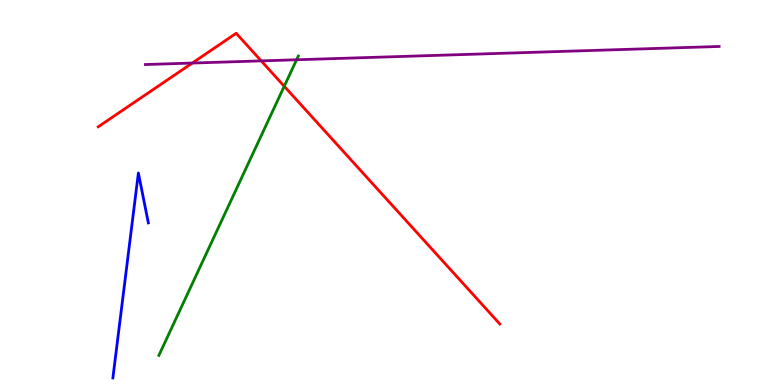[{'lines': ['blue', 'red'], 'intersections': []}, {'lines': ['green', 'red'], 'intersections': [{'x': 3.67, 'y': 7.76}]}, {'lines': ['purple', 'red'], 'intersections': [{'x': 2.48, 'y': 8.36}, {'x': 3.37, 'y': 8.42}]}, {'lines': ['blue', 'green'], 'intersections': []}, {'lines': ['blue', 'purple'], 'intersections': []}, {'lines': ['green', 'purple'], 'intersections': [{'x': 3.83, 'y': 8.45}]}]